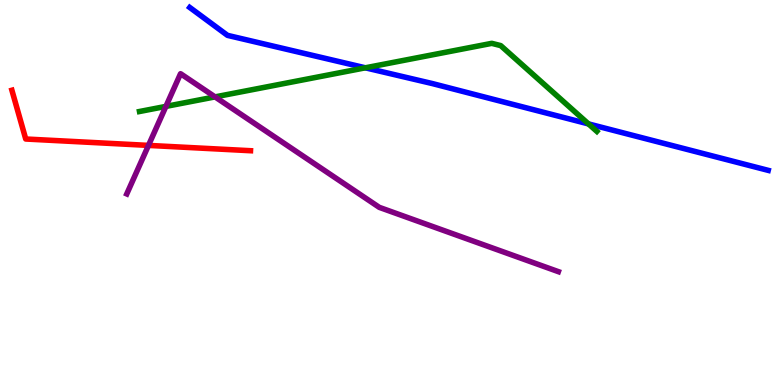[{'lines': ['blue', 'red'], 'intersections': []}, {'lines': ['green', 'red'], 'intersections': []}, {'lines': ['purple', 'red'], 'intersections': [{'x': 1.92, 'y': 6.22}]}, {'lines': ['blue', 'green'], 'intersections': [{'x': 4.71, 'y': 8.24}, {'x': 7.59, 'y': 6.78}]}, {'lines': ['blue', 'purple'], 'intersections': []}, {'lines': ['green', 'purple'], 'intersections': [{'x': 2.14, 'y': 7.24}, {'x': 2.77, 'y': 7.48}]}]